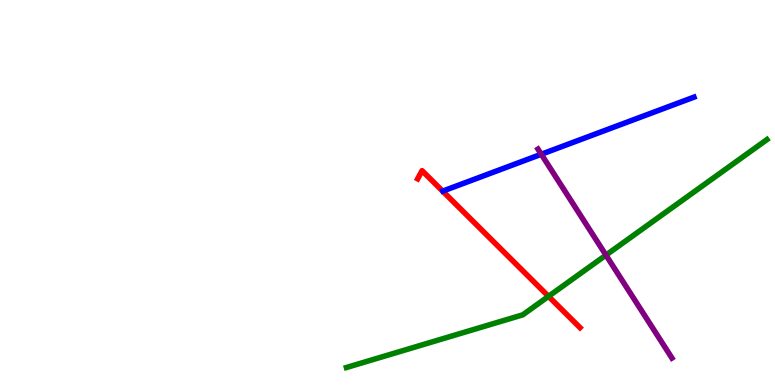[{'lines': ['blue', 'red'], 'intersections': []}, {'lines': ['green', 'red'], 'intersections': [{'x': 7.08, 'y': 2.3}]}, {'lines': ['purple', 'red'], 'intersections': []}, {'lines': ['blue', 'green'], 'intersections': []}, {'lines': ['blue', 'purple'], 'intersections': [{'x': 6.98, 'y': 5.99}]}, {'lines': ['green', 'purple'], 'intersections': [{'x': 7.82, 'y': 3.37}]}]